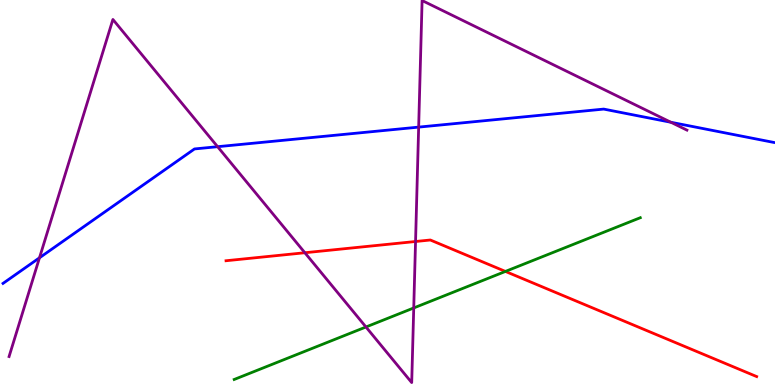[{'lines': ['blue', 'red'], 'intersections': []}, {'lines': ['green', 'red'], 'intersections': [{'x': 6.52, 'y': 2.95}]}, {'lines': ['purple', 'red'], 'intersections': [{'x': 3.93, 'y': 3.44}, {'x': 5.36, 'y': 3.73}]}, {'lines': ['blue', 'green'], 'intersections': []}, {'lines': ['blue', 'purple'], 'intersections': [{'x': 0.51, 'y': 3.3}, {'x': 2.81, 'y': 6.19}, {'x': 5.4, 'y': 6.7}, {'x': 8.66, 'y': 6.82}]}, {'lines': ['green', 'purple'], 'intersections': [{'x': 4.72, 'y': 1.51}, {'x': 5.34, 'y': 2.0}]}]